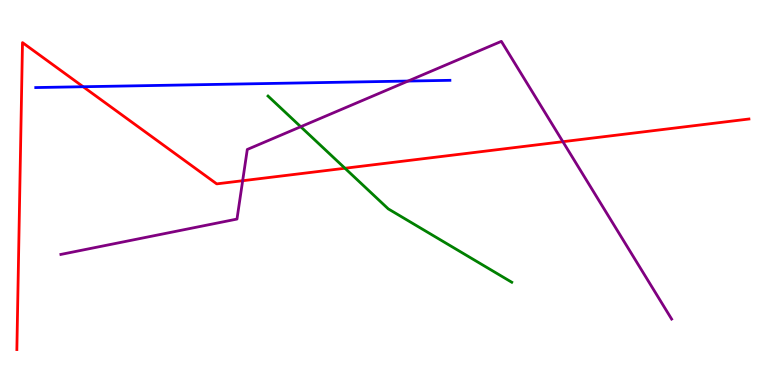[{'lines': ['blue', 'red'], 'intersections': [{'x': 1.07, 'y': 7.75}]}, {'lines': ['green', 'red'], 'intersections': [{'x': 4.45, 'y': 5.63}]}, {'lines': ['purple', 'red'], 'intersections': [{'x': 3.13, 'y': 5.31}, {'x': 7.26, 'y': 6.32}]}, {'lines': ['blue', 'green'], 'intersections': []}, {'lines': ['blue', 'purple'], 'intersections': [{'x': 5.27, 'y': 7.89}]}, {'lines': ['green', 'purple'], 'intersections': [{'x': 3.88, 'y': 6.71}]}]